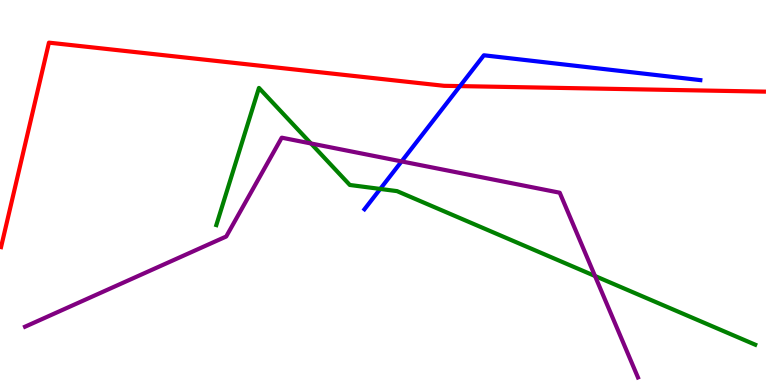[{'lines': ['blue', 'red'], 'intersections': [{'x': 5.94, 'y': 7.76}]}, {'lines': ['green', 'red'], 'intersections': []}, {'lines': ['purple', 'red'], 'intersections': []}, {'lines': ['blue', 'green'], 'intersections': [{'x': 4.91, 'y': 5.09}]}, {'lines': ['blue', 'purple'], 'intersections': [{'x': 5.18, 'y': 5.81}]}, {'lines': ['green', 'purple'], 'intersections': [{'x': 4.01, 'y': 6.27}, {'x': 7.68, 'y': 2.83}]}]